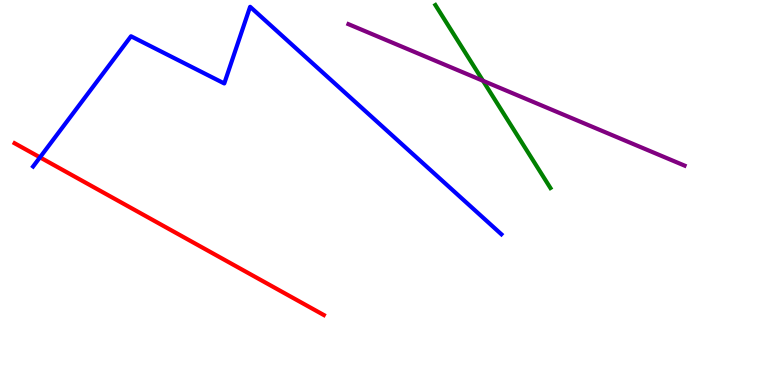[{'lines': ['blue', 'red'], 'intersections': [{'x': 0.516, 'y': 5.91}]}, {'lines': ['green', 'red'], 'intersections': []}, {'lines': ['purple', 'red'], 'intersections': []}, {'lines': ['blue', 'green'], 'intersections': []}, {'lines': ['blue', 'purple'], 'intersections': []}, {'lines': ['green', 'purple'], 'intersections': [{'x': 6.23, 'y': 7.9}]}]